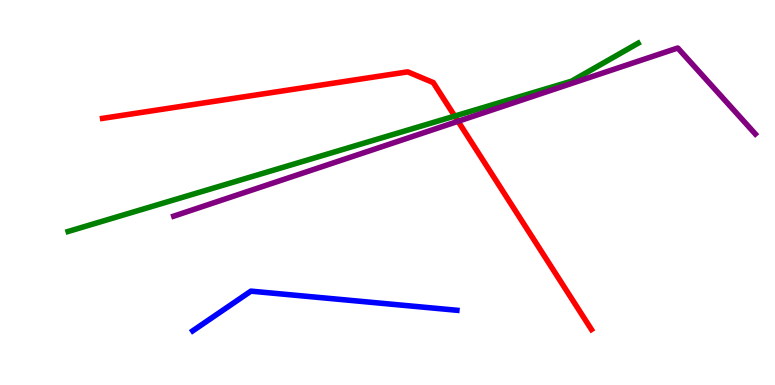[{'lines': ['blue', 'red'], 'intersections': []}, {'lines': ['green', 'red'], 'intersections': [{'x': 5.87, 'y': 6.99}]}, {'lines': ['purple', 'red'], 'intersections': [{'x': 5.91, 'y': 6.85}]}, {'lines': ['blue', 'green'], 'intersections': []}, {'lines': ['blue', 'purple'], 'intersections': []}, {'lines': ['green', 'purple'], 'intersections': []}]